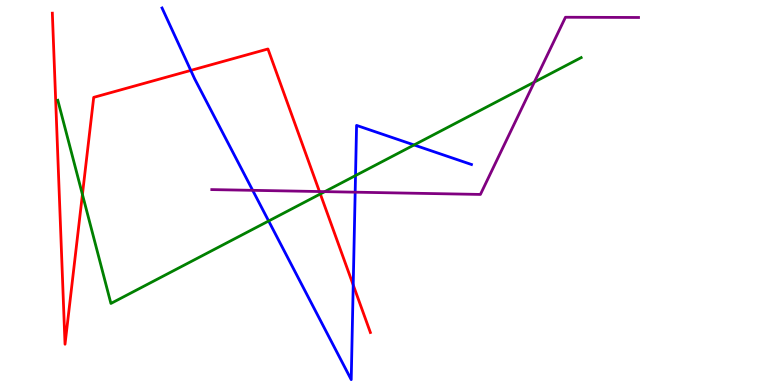[{'lines': ['blue', 'red'], 'intersections': [{'x': 2.46, 'y': 8.17}, {'x': 4.56, 'y': 2.6}]}, {'lines': ['green', 'red'], 'intersections': [{'x': 1.06, 'y': 4.95}, {'x': 4.13, 'y': 4.96}]}, {'lines': ['purple', 'red'], 'intersections': [{'x': 4.12, 'y': 5.03}]}, {'lines': ['blue', 'green'], 'intersections': [{'x': 3.47, 'y': 4.26}, {'x': 4.59, 'y': 5.44}, {'x': 5.34, 'y': 6.23}]}, {'lines': ['blue', 'purple'], 'intersections': [{'x': 3.26, 'y': 5.06}, {'x': 4.58, 'y': 5.01}]}, {'lines': ['green', 'purple'], 'intersections': [{'x': 4.19, 'y': 5.02}, {'x': 6.89, 'y': 7.87}]}]